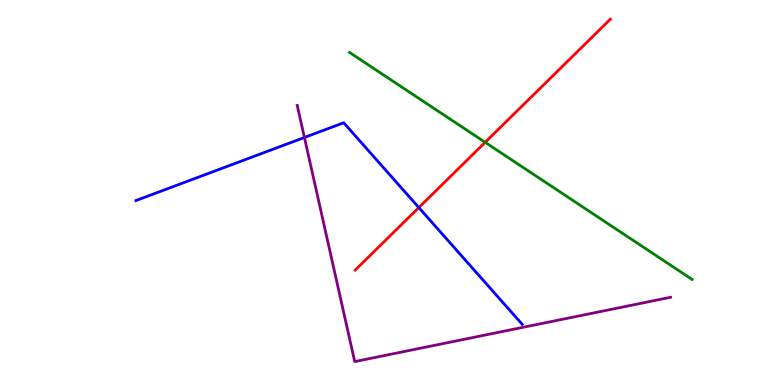[{'lines': ['blue', 'red'], 'intersections': [{'x': 5.4, 'y': 4.61}]}, {'lines': ['green', 'red'], 'intersections': [{'x': 6.26, 'y': 6.3}]}, {'lines': ['purple', 'red'], 'intersections': []}, {'lines': ['blue', 'green'], 'intersections': []}, {'lines': ['blue', 'purple'], 'intersections': [{'x': 3.93, 'y': 6.43}]}, {'lines': ['green', 'purple'], 'intersections': []}]